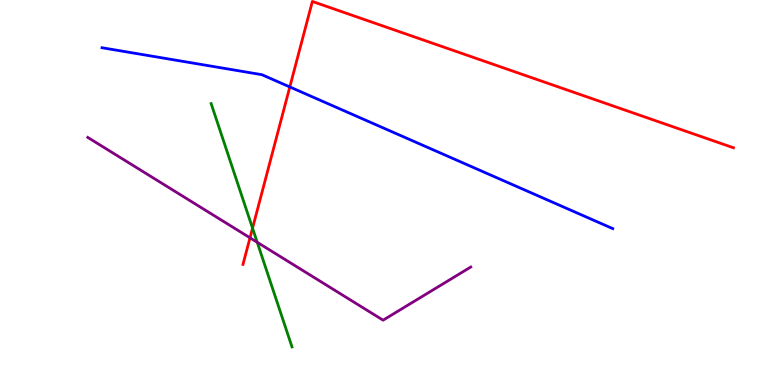[{'lines': ['blue', 'red'], 'intersections': [{'x': 3.74, 'y': 7.74}]}, {'lines': ['green', 'red'], 'intersections': [{'x': 3.26, 'y': 4.07}]}, {'lines': ['purple', 'red'], 'intersections': [{'x': 3.23, 'y': 3.82}]}, {'lines': ['blue', 'green'], 'intersections': []}, {'lines': ['blue', 'purple'], 'intersections': []}, {'lines': ['green', 'purple'], 'intersections': [{'x': 3.32, 'y': 3.71}]}]